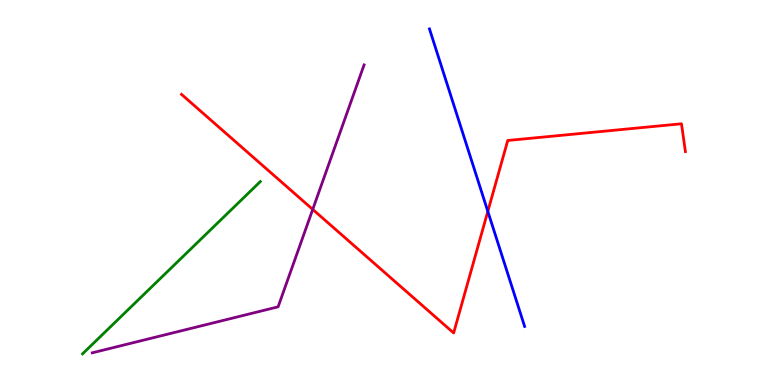[{'lines': ['blue', 'red'], 'intersections': [{'x': 6.29, 'y': 4.51}]}, {'lines': ['green', 'red'], 'intersections': []}, {'lines': ['purple', 'red'], 'intersections': [{'x': 4.04, 'y': 4.56}]}, {'lines': ['blue', 'green'], 'intersections': []}, {'lines': ['blue', 'purple'], 'intersections': []}, {'lines': ['green', 'purple'], 'intersections': []}]